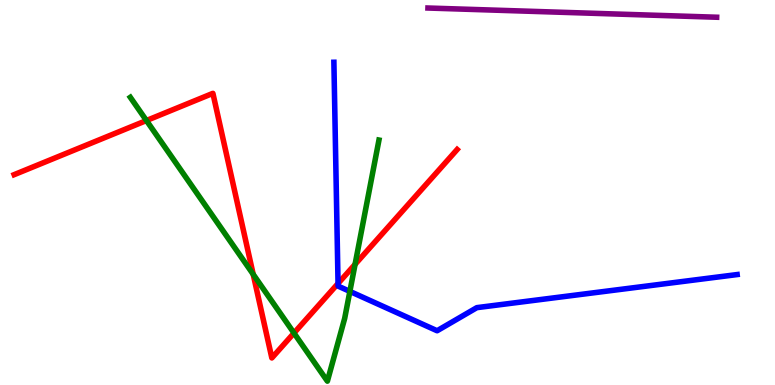[{'lines': ['blue', 'red'], 'intersections': [{'x': 4.36, 'y': 2.64}]}, {'lines': ['green', 'red'], 'intersections': [{'x': 1.89, 'y': 6.87}, {'x': 3.27, 'y': 2.87}, {'x': 3.79, 'y': 1.35}, {'x': 4.58, 'y': 3.13}]}, {'lines': ['purple', 'red'], 'intersections': []}, {'lines': ['blue', 'green'], 'intersections': [{'x': 4.51, 'y': 2.43}]}, {'lines': ['blue', 'purple'], 'intersections': []}, {'lines': ['green', 'purple'], 'intersections': []}]